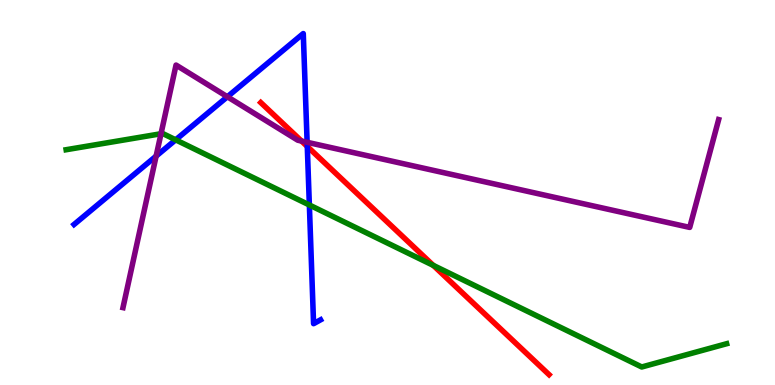[{'lines': ['blue', 'red'], 'intersections': [{'x': 3.96, 'y': 6.2}]}, {'lines': ['green', 'red'], 'intersections': [{'x': 5.59, 'y': 3.11}]}, {'lines': ['purple', 'red'], 'intersections': [{'x': 3.89, 'y': 6.34}]}, {'lines': ['blue', 'green'], 'intersections': [{'x': 2.27, 'y': 6.37}, {'x': 3.99, 'y': 4.68}]}, {'lines': ['blue', 'purple'], 'intersections': [{'x': 2.01, 'y': 5.95}, {'x': 2.93, 'y': 7.49}, {'x': 3.96, 'y': 6.3}]}, {'lines': ['green', 'purple'], 'intersections': [{'x': 2.08, 'y': 6.53}]}]